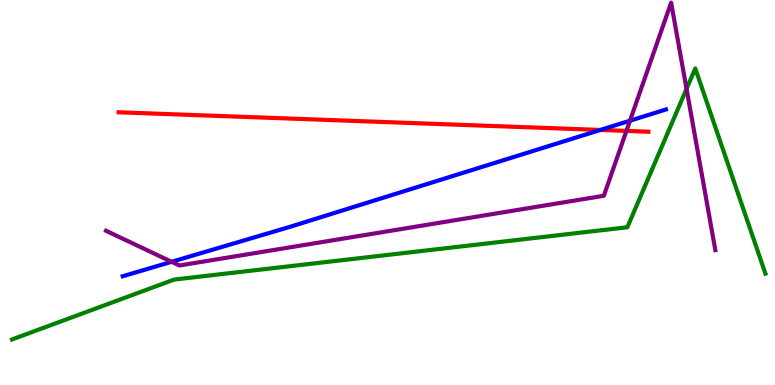[{'lines': ['blue', 'red'], 'intersections': [{'x': 7.75, 'y': 6.62}]}, {'lines': ['green', 'red'], 'intersections': []}, {'lines': ['purple', 'red'], 'intersections': [{'x': 8.08, 'y': 6.6}]}, {'lines': ['blue', 'green'], 'intersections': []}, {'lines': ['blue', 'purple'], 'intersections': [{'x': 2.21, 'y': 3.2}, {'x': 8.13, 'y': 6.86}]}, {'lines': ['green', 'purple'], 'intersections': [{'x': 8.86, 'y': 7.69}]}]